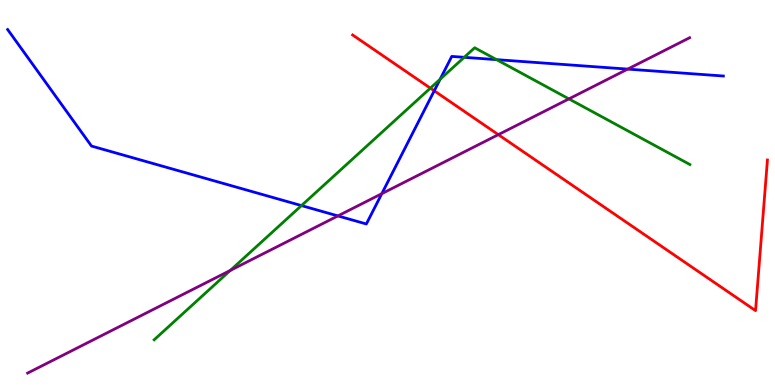[{'lines': ['blue', 'red'], 'intersections': [{'x': 5.6, 'y': 7.64}]}, {'lines': ['green', 'red'], 'intersections': [{'x': 5.55, 'y': 7.71}]}, {'lines': ['purple', 'red'], 'intersections': [{'x': 6.43, 'y': 6.5}]}, {'lines': ['blue', 'green'], 'intersections': [{'x': 3.89, 'y': 4.66}, {'x': 5.68, 'y': 7.94}, {'x': 5.99, 'y': 8.51}, {'x': 6.41, 'y': 8.45}]}, {'lines': ['blue', 'purple'], 'intersections': [{'x': 4.36, 'y': 4.39}, {'x': 4.93, 'y': 4.97}, {'x': 8.1, 'y': 8.2}]}, {'lines': ['green', 'purple'], 'intersections': [{'x': 2.97, 'y': 2.98}, {'x': 7.34, 'y': 7.43}]}]